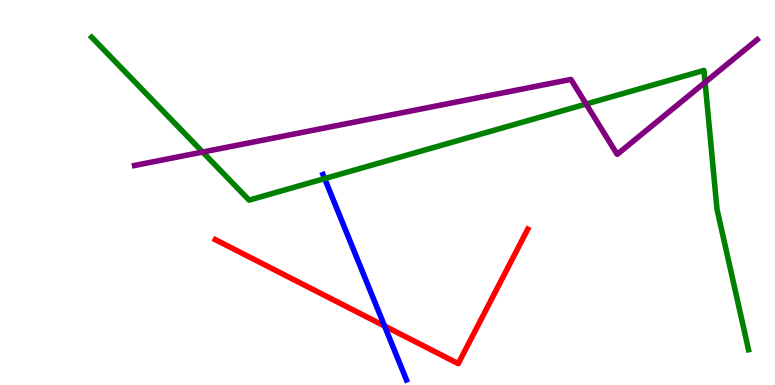[{'lines': ['blue', 'red'], 'intersections': [{'x': 4.96, 'y': 1.53}]}, {'lines': ['green', 'red'], 'intersections': []}, {'lines': ['purple', 'red'], 'intersections': []}, {'lines': ['blue', 'green'], 'intersections': [{'x': 4.19, 'y': 5.36}]}, {'lines': ['blue', 'purple'], 'intersections': []}, {'lines': ['green', 'purple'], 'intersections': [{'x': 2.61, 'y': 6.05}, {'x': 7.56, 'y': 7.3}, {'x': 9.1, 'y': 7.86}]}]